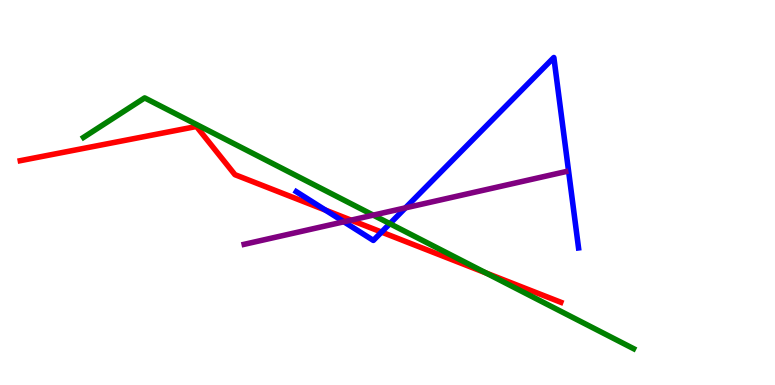[{'lines': ['blue', 'red'], 'intersections': [{'x': 4.2, 'y': 4.54}, {'x': 4.92, 'y': 3.97}]}, {'lines': ['green', 'red'], 'intersections': [{'x': 6.27, 'y': 2.91}]}, {'lines': ['purple', 'red'], 'intersections': [{'x': 4.53, 'y': 4.28}]}, {'lines': ['blue', 'green'], 'intersections': [{'x': 5.03, 'y': 4.19}]}, {'lines': ['blue', 'purple'], 'intersections': [{'x': 4.44, 'y': 4.24}, {'x': 5.23, 'y': 4.6}]}, {'lines': ['green', 'purple'], 'intersections': [{'x': 4.82, 'y': 4.41}]}]